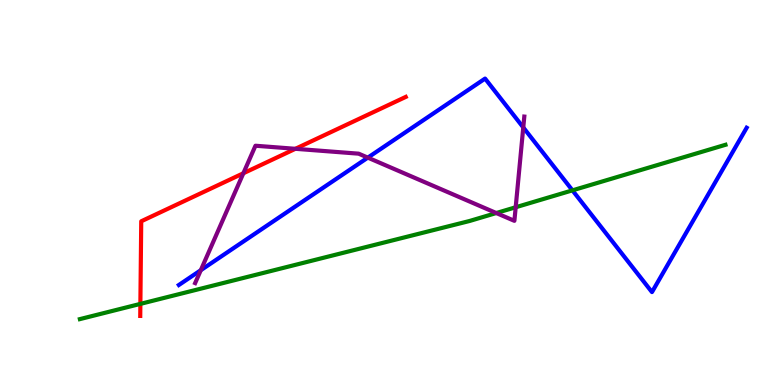[{'lines': ['blue', 'red'], 'intersections': []}, {'lines': ['green', 'red'], 'intersections': [{'x': 1.81, 'y': 2.11}]}, {'lines': ['purple', 'red'], 'intersections': [{'x': 3.14, 'y': 5.5}, {'x': 3.81, 'y': 6.13}]}, {'lines': ['blue', 'green'], 'intersections': [{'x': 7.39, 'y': 5.06}]}, {'lines': ['blue', 'purple'], 'intersections': [{'x': 2.59, 'y': 2.98}, {'x': 4.75, 'y': 5.91}, {'x': 6.75, 'y': 6.69}]}, {'lines': ['green', 'purple'], 'intersections': [{'x': 6.4, 'y': 4.47}, {'x': 6.65, 'y': 4.62}]}]